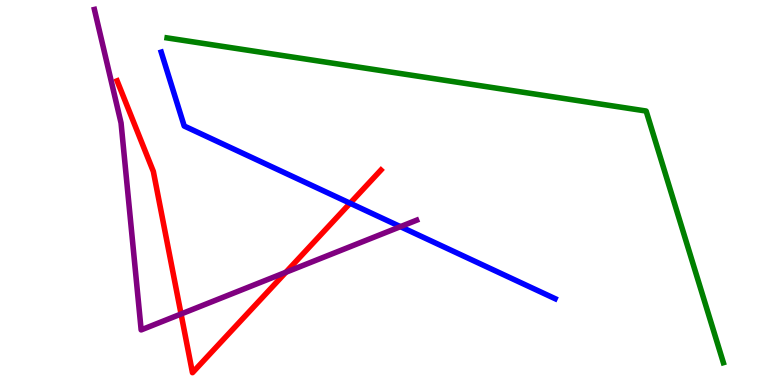[{'lines': ['blue', 'red'], 'intersections': [{'x': 4.52, 'y': 4.72}]}, {'lines': ['green', 'red'], 'intersections': []}, {'lines': ['purple', 'red'], 'intersections': [{'x': 2.34, 'y': 1.84}, {'x': 3.69, 'y': 2.93}]}, {'lines': ['blue', 'green'], 'intersections': []}, {'lines': ['blue', 'purple'], 'intersections': [{'x': 5.17, 'y': 4.11}]}, {'lines': ['green', 'purple'], 'intersections': []}]